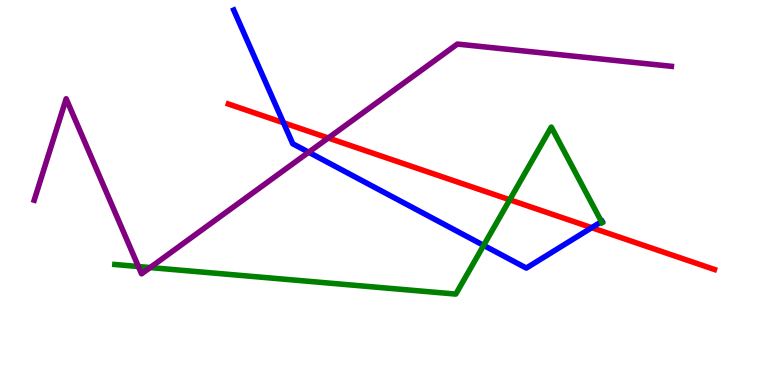[{'lines': ['blue', 'red'], 'intersections': [{'x': 3.66, 'y': 6.81}, {'x': 7.63, 'y': 4.09}]}, {'lines': ['green', 'red'], 'intersections': [{'x': 6.58, 'y': 4.81}]}, {'lines': ['purple', 'red'], 'intersections': [{'x': 4.24, 'y': 6.42}]}, {'lines': ['blue', 'green'], 'intersections': [{'x': 6.24, 'y': 3.63}, {'x': 7.76, 'y': 4.24}]}, {'lines': ['blue', 'purple'], 'intersections': [{'x': 3.98, 'y': 6.05}]}, {'lines': ['green', 'purple'], 'intersections': [{'x': 1.79, 'y': 3.08}, {'x': 1.94, 'y': 3.05}]}]